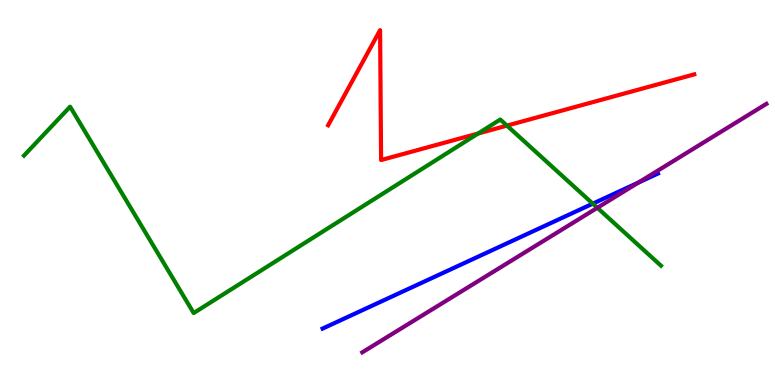[{'lines': ['blue', 'red'], 'intersections': []}, {'lines': ['green', 'red'], 'intersections': [{'x': 6.17, 'y': 6.53}, {'x': 6.54, 'y': 6.74}]}, {'lines': ['purple', 'red'], 'intersections': []}, {'lines': ['blue', 'green'], 'intersections': [{'x': 7.65, 'y': 4.71}]}, {'lines': ['blue', 'purple'], 'intersections': [{'x': 8.24, 'y': 5.26}]}, {'lines': ['green', 'purple'], 'intersections': [{'x': 7.71, 'y': 4.6}]}]